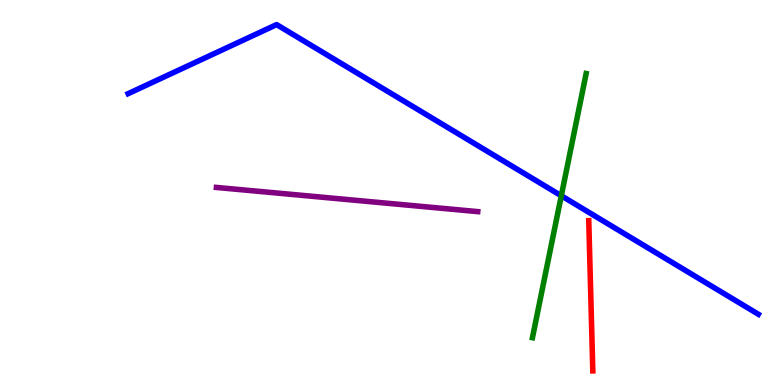[{'lines': ['blue', 'red'], 'intersections': []}, {'lines': ['green', 'red'], 'intersections': []}, {'lines': ['purple', 'red'], 'intersections': []}, {'lines': ['blue', 'green'], 'intersections': [{'x': 7.24, 'y': 4.92}]}, {'lines': ['blue', 'purple'], 'intersections': []}, {'lines': ['green', 'purple'], 'intersections': []}]